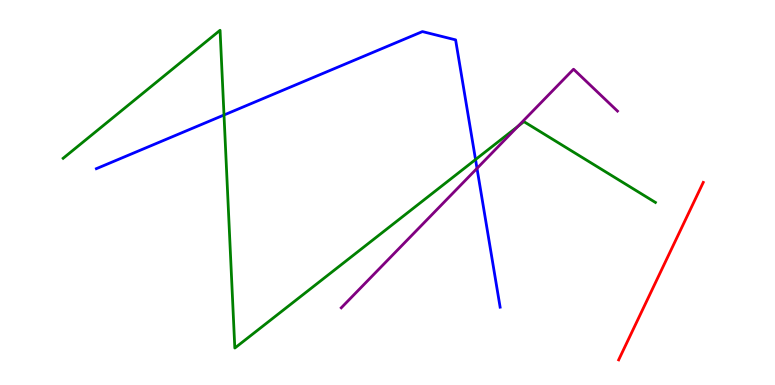[{'lines': ['blue', 'red'], 'intersections': []}, {'lines': ['green', 'red'], 'intersections': []}, {'lines': ['purple', 'red'], 'intersections': []}, {'lines': ['blue', 'green'], 'intersections': [{'x': 2.89, 'y': 7.01}, {'x': 6.14, 'y': 5.86}]}, {'lines': ['blue', 'purple'], 'intersections': [{'x': 6.15, 'y': 5.63}]}, {'lines': ['green', 'purple'], 'intersections': [{'x': 6.68, 'y': 6.72}]}]